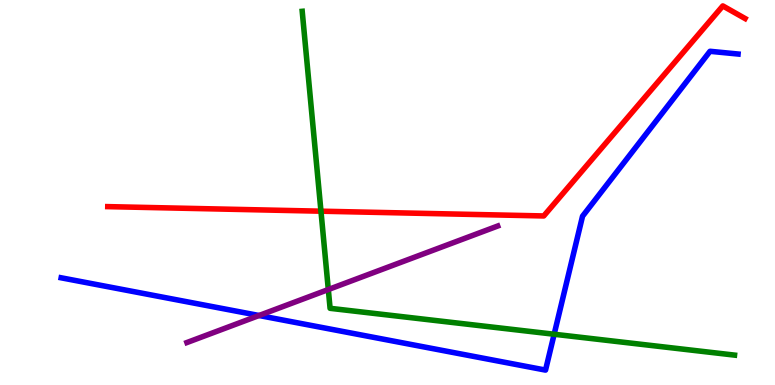[{'lines': ['blue', 'red'], 'intersections': []}, {'lines': ['green', 'red'], 'intersections': [{'x': 4.14, 'y': 4.51}]}, {'lines': ['purple', 'red'], 'intersections': []}, {'lines': ['blue', 'green'], 'intersections': [{'x': 7.15, 'y': 1.32}]}, {'lines': ['blue', 'purple'], 'intersections': [{'x': 3.34, 'y': 1.81}]}, {'lines': ['green', 'purple'], 'intersections': [{'x': 4.24, 'y': 2.48}]}]